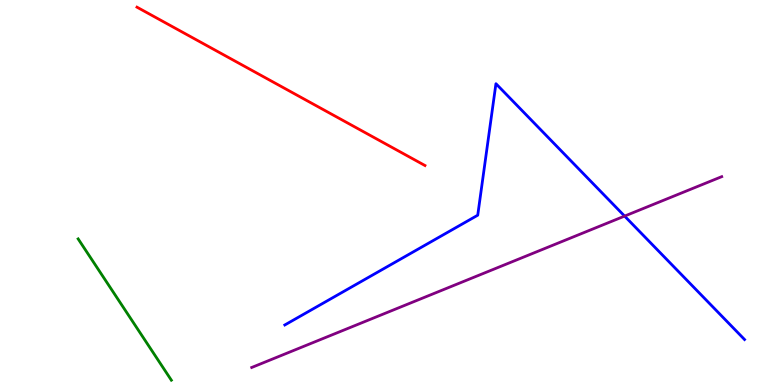[{'lines': ['blue', 'red'], 'intersections': []}, {'lines': ['green', 'red'], 'intersections': []}, {'lines': ['purple', 'red'], 'intersections': []}, {'lines': ['blue', 'green'], 'intersections': []}, {'lines': ['blue', 'purple'], 'intersections': [{'x': 8.06, 'y': 4.39}]}, {'lines': ['green', 'purple'], 'intersections': []}]